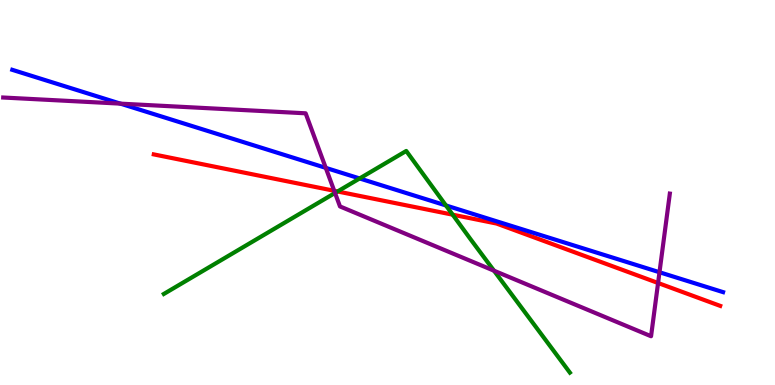[{'lines': ['blue', 'red'], 'intersections': []}, {'lines': ['green', 'red'], 'intersections': [{'x': 4.36, 'y': 5.03}, {'x': 5.84, 'y': 4.42}]}, {'lines': ['purple', 'red'], 'intersections': [{'x': 4.31, 'y': 5.04}, {'x': 8.49, 'y': 2.65}]}, {'lines': ['blue', 'green'], 'intersections': [{'x': 4.64, 'y': 5.36}, {'x': 5.75, 'y': 4.66}]}, {'lines': ['blue', 'purple'], 'intersections': [{'x': 1.55, 'y': 7.31}, {'x': 4.2, 'y': 5.64}, {'x': 8.51, 'y': 2.93}]}, {'lines': ['green', 'purple'], 'intersections': [{'x': 4.32, 'y': 4.99}, {'x': 6.37, 'y': 2.97}]}]